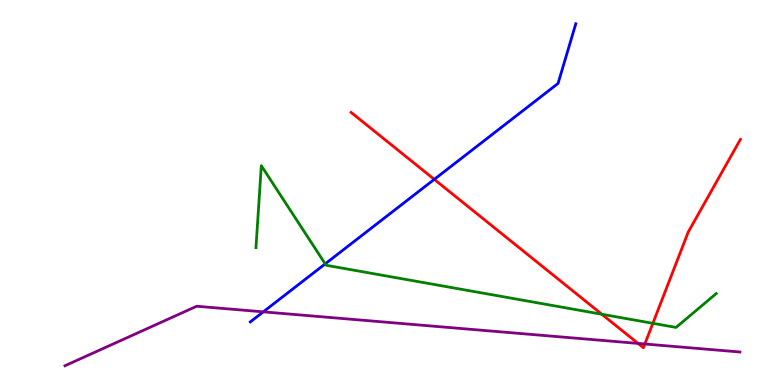[{'lines': ['blue', 'red'], 'intersections': [{'x': 5.6, 'y': 5.34}]}, {'lines': ['green', 'red'], 'intersections': [{'x': 7.77, 'y': 1.84}, {'x': 8.42, 'y': 1.6}]}, {'lines': ['purple', 'red'], 'intersections': [{'x': 8.23, 'y': 1.08}, {'x': 8.32, 'y': 1.07}]}, {'lines': ['blue', 'green'], 'intersections': [{'x': 4.2, 'y': 3.15}]}, {'lines': ['blue', 'purple'], 'intersections': [{'x': 3.4, 'y': 1.9}]}, {'lines': ['green', 'purple'], 'intersections': []}]